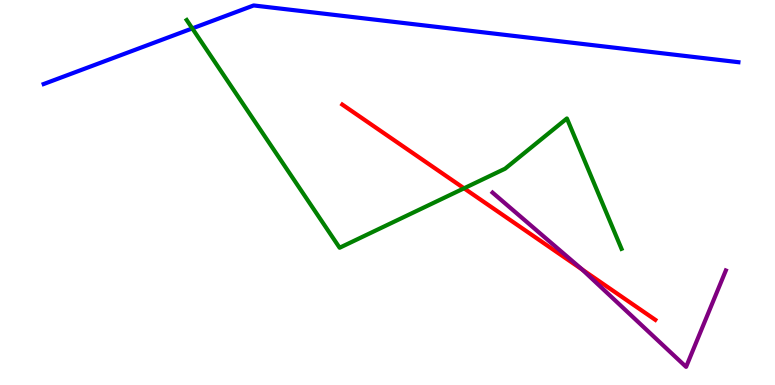[{'lines': ['blue', 'red'], 'intersections': []}, {'lines': ['green', 'red'], 'intersections': [{'x': 5.99, 'y': 5.11}]}, {'lines': ['purple', 'red'], 'intersections': [{'x': 7.51, 'y': 3.0}]}, {'lines': ['blue', 'green'], 'intersections': [{'x': 2.48, 'y': 9.26}]}, {'lines': ['blue', 'purple'], 'intersections': []}, {'lines': ['green', 'purple'], 'intersections': []}]